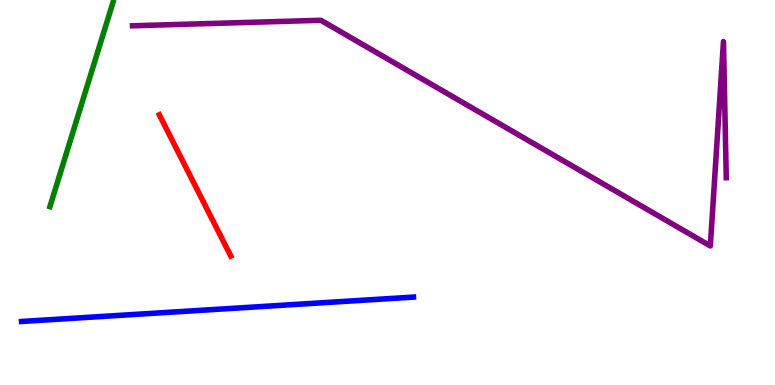[{'lines': ['blue', 'red'], 'intersections': []}, {'lines': ['green', 'red'], 'intersections': []}, {'lines': ['purple', 'red'], 'intersections': []}, {'lines': ['blue', 'green'], 'intersections': []}, {'lines': ['blue', 'purple'], 'intersections': []}, {'lines': ['green', 'purple'], 'intersections': []}]